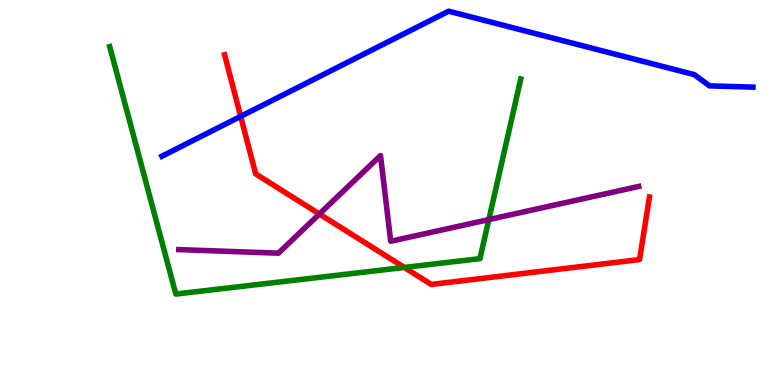[{'lines': ['blue', 'red'], 'intersections': [{'x': 3.11, 'y': 6.98}]}, {'lines': ['green', 'red'], 'intersections': [{'x': 5.22, 'y': 3.05}]}, {'lines': ['purple', 'red'], 'intersections': [{'x': 4.12, 'y': 4.44}]}, {'lines': ['blue', 'green'], 'intersections': []}, {'lines': ['blue', 'purple'], 'intersections': []}, {'lines': ['green', 'purple'], 'intersections': [{'x': 6.31, 'y': 4.3}]}]